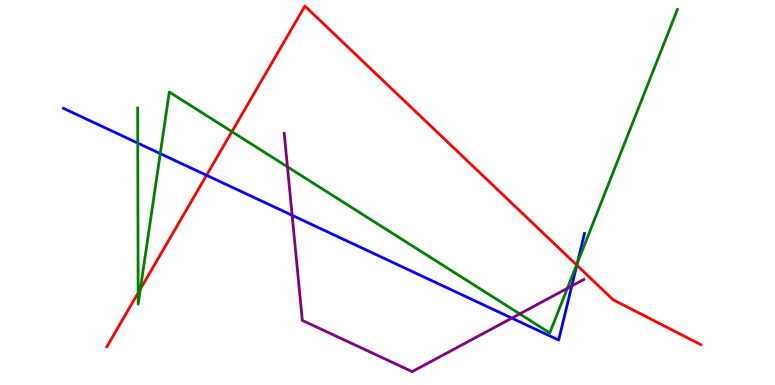[{'lines': ['blue', 'red'], 'intersections': [{'x': 2.66, 'y': 5.45}, {'x': 7.44, 'y': 3.11}]}, {'lines': ['green', 'red'], 'intersections': [{'x': 1.78, 'y': 2.39}, {'x': 1.81, 'y': 2.49}, {'x': 2.99, 'y': 6.58}, {'x': 7.44, 'y': 3.12}]}, {'lines': ['purple', 'red'], 'intersections': []}, {'lines': ['blue', 'green'], 'intersections': [{'x': 1.78, 'y': 6.28}, {'x': 2.07, 'y': 6.01}, {'x': 7.45, 'y': 3.17}]}, {'lines': ['blue', 'purple'], 'intersections': [{'x': 3.77, 'y': 4.41}, {'x': 6.6, 'y': 1.74}, {'x': 7.38, 'y': 2.57}]}, {'lines': ['green', 'purple'], 'intersections': [{'x': 3.71, 'y': 5.67}, {'x': 6.71, 'y': 1.85}, {'x': 7.32, 'y': 2.51}]}]